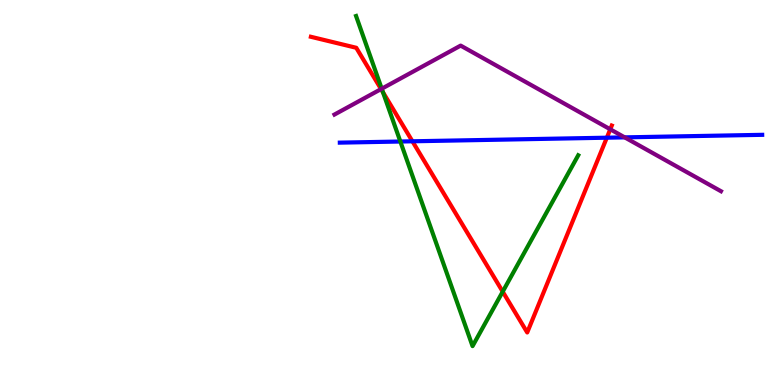[{'lines': ['blue', 'red'], 'intersections': [{'x': 5.32, 'y': 6.33}, {'x': 7.83, 'y': 6.42}]}, {'lines': ['green', 'red'], 'intersections': [{'x': 4.94, 'y': 7.6}, {'x': 6.49, 'y': 2.42}]}, {'lines': ['purple', 'red'], 'intersections': [{'x': 4.92, 'y': 7.69}, {'x': 7.87, 'y': 6.64}]}, {'lines': ['blue', 'green'], 'intersections': [{'x': 5.17, 'y': 6.32}]}, {'lines': ['blue', 'purple'], 'intersections': [{'x': 8.06, 'y': 6.43}]}, {'lines': ['green', 'purple'], 'intersections': [{'x': 4.93, 'y': 7.7}]}]